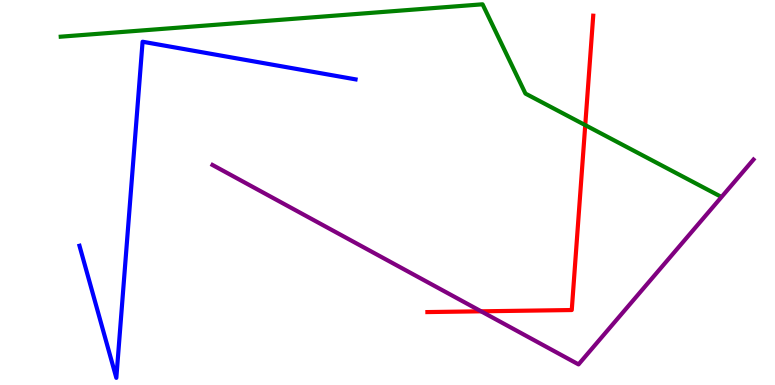[{'lines': ['blue', 'red'], 'intersections': []}, {'lines': ['green', 'red'], 'intersections': [{'x': 7.55, 'y': 6.75}]}, {'lines': ['purple', 'red'], 'intersections': [{'x': 6.21, 'y': 1.91}]}, {'lines': ['blue', 'green'], 'intersections': []}, {'lines': ['blue', 'purple'], 'intersections': []}, {'lines': ['green', 'purple'], 'intersections': []}]